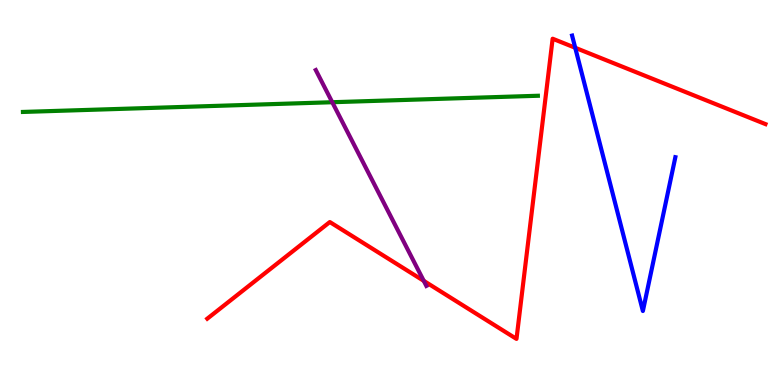[{'lines': ['blue', 'red'], 'intersections': [{'x': 7.42, 'y': 8.76}]}, {'lines': ['green', 'red'], 'intersections': []}, {'lines': ['purple', 'red'], 'intersections': [{'x': 5.47, 'y': 2.71}]}, {'lines': ['blue', 'green'], 'intersections': []}, {'lines': ['blue', 'purple'], 'intersections': []}, {'lines': ['green', 'purple'], 'intersections': [{'x': 4.29, 'y': 7.34}]}]